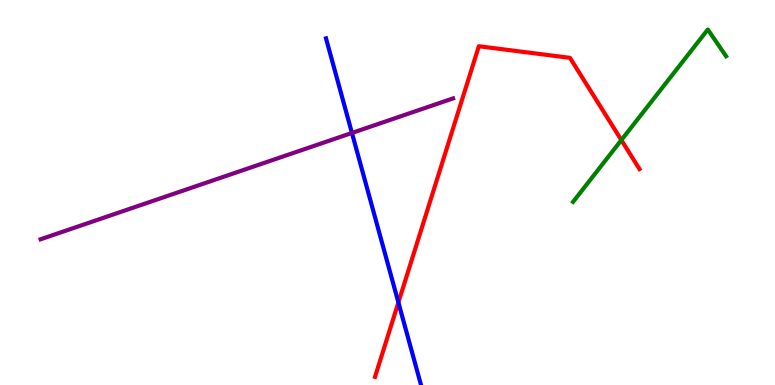[{'lines': ['blue', 'red'], 'intersections': [{'x': 5.14, 'y': 2.14}]}, {'lines': ['green', 'red'], 'intersections': [{'x': 8.02, 'y': 6.36}]}, {'lines': ['purple', 'red'], 'intersections': []}, {'lines': ['blue', 'green'], 'intersections': []}, {'lines': ['blue', 'purple'], 'intersections': [{'x': 4.54, 'y': 6.55}]}, {'lines': ['green', 'purple'], 'intersections': []}]